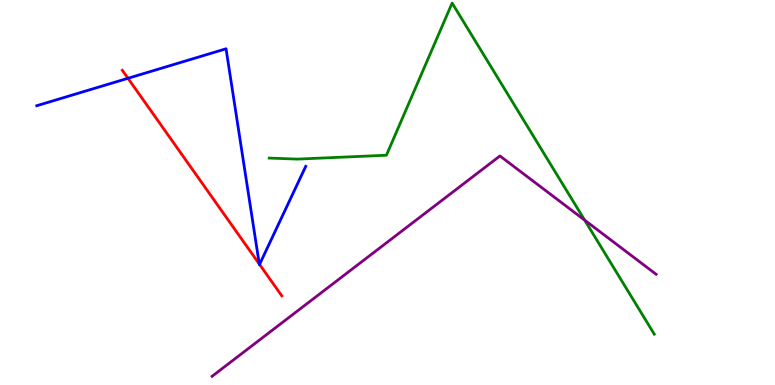[{'lines': ['blue', 'red'], 'intersections': [{'x': 1.65, 'y': 7.97}, {'x': 3.35, 'y': 3.14}, {'x': 3.35, 'y': 3.13}]}, {'lines': ['green', 'red'], 'intersections': []}, {'lines': ['purple', 'red'], 'intersections': []}, {'lines': ['blue', 'green'], 'intersections': []}, {'lines': ['blue', 'purple'], 'intersections': []}, {'lines': ['green', 'purple'], 'intersections': [{'x': 7.54, 'y': 4.28}]}]